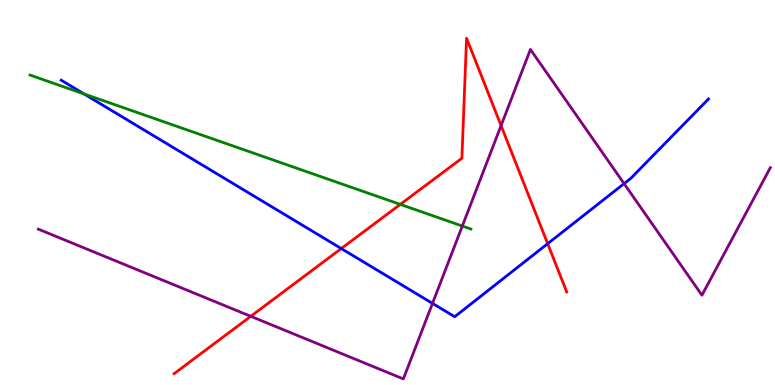[{'lines': ['blue', 'red'], 'intersections': [{'x': 4.4, 'y': 3.54}, {'x': 7.07, 'y': 3.67}]}, {'lines': ['green', 'red'], 'intersections': [{'x': 5.17, 'y': 4.69}]}, {'lines': ['purple', 'red'], 'intersections': [{'x': 3.24, 'y': 1.78}, {'x': 6.47, 'y': 6.74}]}, {'lines': ['blue', 'green'], 'intersections': [{'x': 1.08, 'y': 7.56}]}, {'lines': ['blue', 'purple'], 'intersections': [{'x': 5.58, 'y': 2.12}, {'x': 8.05, 'y': 5.23}]}, {'lines': ['green', 'purple'], 'intersections': [{'x': 5.97, 'y': 4.13}]}]